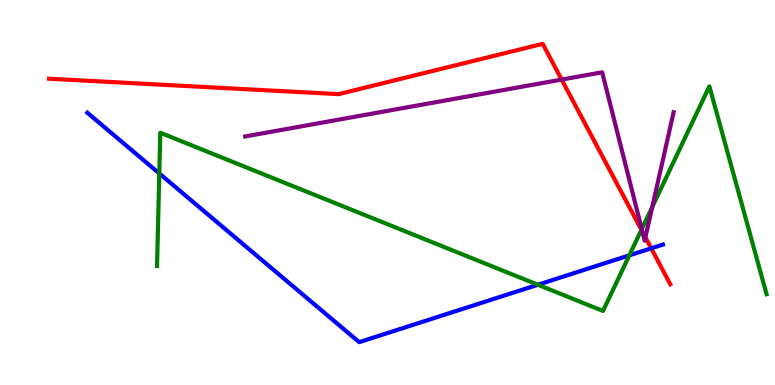[{'lines': ['blue', 'red'], 'intersections': [{'x': 8.4, 'y': 3.55}]}, {'lines': ['green', 'red'], 'intersections': [{'x': 8.28, 'y': 4.03}]}, {'lines': ['purple', 'red'], 'intersections': [{'x': 7.25, 'y': 7.93}, {'x': 8.29, 'y': 3.98}, {'x': 8.33, 'y': 3.83}]}, {'lines': ['blue', 'green'], 'intersections': [{'x': 2.06, 'y': 5.49}, {'x': 6.94, 'y': 2.6}, {'x': 8.12, 'y': 3.37}]}, {'lines': ['blue', 'purple'], 'intersections': []}, {'lines': ['green', 'purple'], 'intersections': [{'x': 8.28, 'y': 4.05}, {'x': 8.42, 'y': 4.63}]}]